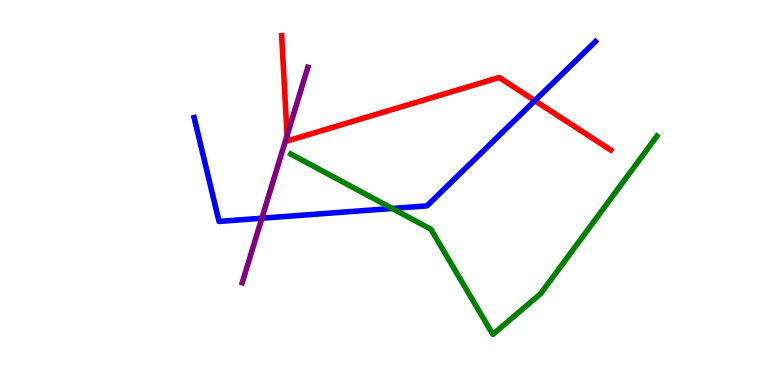[{'lines': ['blue', 'red'], 'intersections': [{'x': 6.9, 'y': 7.39}]}, {'lines': ['green', 'red'], 'intersections': []}, {'lines': ['purple', 'red'], 'intersections': [{'x': 3.7, 'y': 6.48}]}, {'lines': ['blue', 'green'], 'intersections': [{'x': 5.06, 'y': 4.59}]}, {'lines': ['blue', 'purple'], 'intersections': [{'x': 3.38, 'y': 4.33}]}, {'lines': ['green', 'purple'], 'intersections': []}]